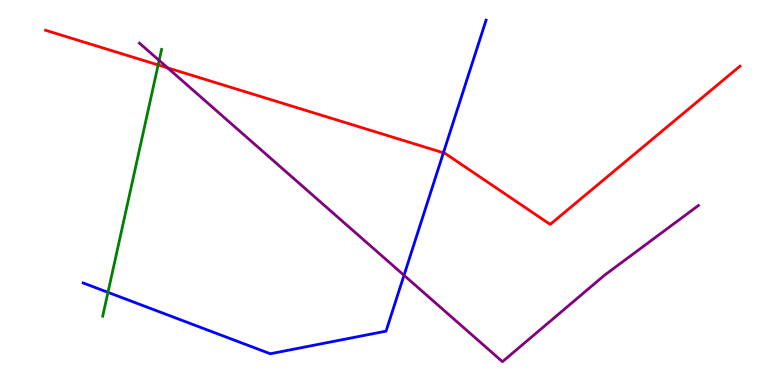[{'lines': ['blue', 'red'], 'intersections': [{'x': 5.72, 'y': 6.03}]}, {'lines': ['green', 'red'], 'intersections': [{'x': 2.04, 'y': 8.31}]}, {'lines': ['purple', 'red'], 'intersections': [{'x': 2.16, 'y': 8.24}]}, {'lines': ['blue', 'green'], 'intersections': [{'x': 1.39, 'y': 2.41}]}, {'lines': ['blue', 'purple'], 'intersections': [{'x': 5.21, 'y': 2.85}]}, {'lines': ['green', 'purple'], 'intersections': [{'x': 2.05, 'y': 8.43}]}]